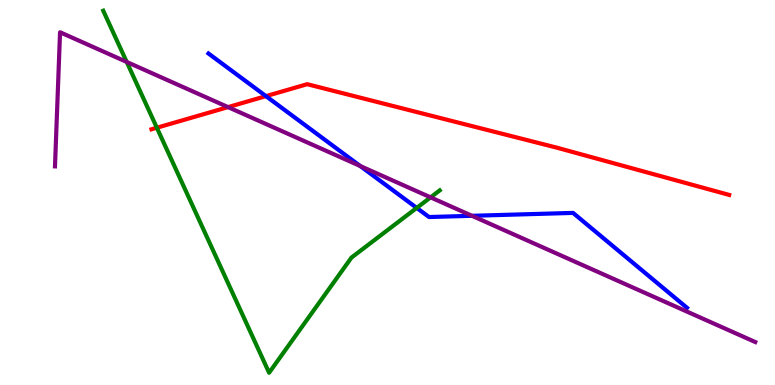[{'lines': ['blue', 'red'], 'intersections': [{'x': 3.43, 'y': 7.5}]}, {'lines': ['green', 'red'], 'intersections': [{'x': 2.02, 'y': 6.68}]}, {'lines': ['purple', 'red'], 'intersections': [{'x': 2.94, 'y': 7.22}]}, {'lines': ['blue', 'green'], 'intersections': [{'x': 5.38, 'y': 4.6}]}, {'lines': ['blue', 'purple'], 'intersections': [{'x': 4.65, 'y': 5.69}, {'x': 6.09, 'y': 4.39}]}, {'lines': ['green', 'purple'], 'intersections': [{'x': 1.63, 'y': 8.39}, {'x': 5.56, 'y': 4.87}]}]